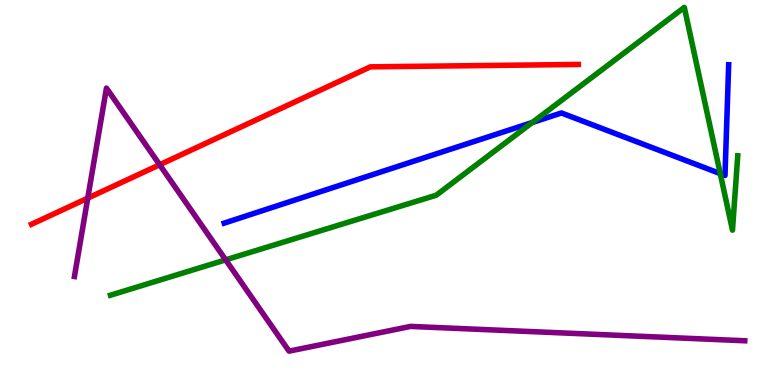[{'lines': ['blue', 'red'], 'intersections': []}, {'lines': ['green', 'red'], 'intersections': []}, {'lines': ['purple', 'red'], 'intersections': [{'x': 1.13, 'y': 4.85}, {'x': 2.06, 'y': 5.72}]}, {'lines': ['blue', 'green'], 'intersections': [{'x': 6.87, 'y': 6.82}, {'x': 9.29, 'y': 5.49}]}, {'lines': ['blue', 'purple'], 'intersections': []}, {'lines': ['green', 'purple'], 'intersections': [{'x': 2.91, 'y': 3.25}]}]